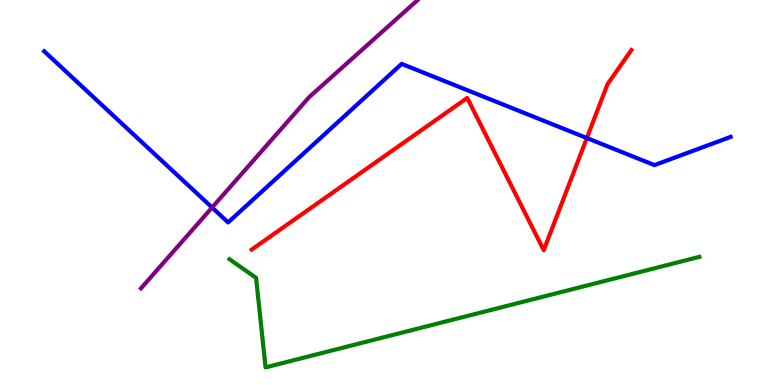[{'lines': ['blue', 'red'], 'intersections': [{'x': 7.57, 'y': 6.41}]}, {'lines': ['green', 'red'], 'intersections': []}, {'lines': ['purple', 'red'], 'intersections': []}, {'lines': ['blue', 'green'], 'intersections': []}, {'lines': ['blue', 'purple'], 'intersections': [{'x': 2.74, 'y': 4.61}]}, {'lines': ['green', 'purple'], 'intersections': []}]